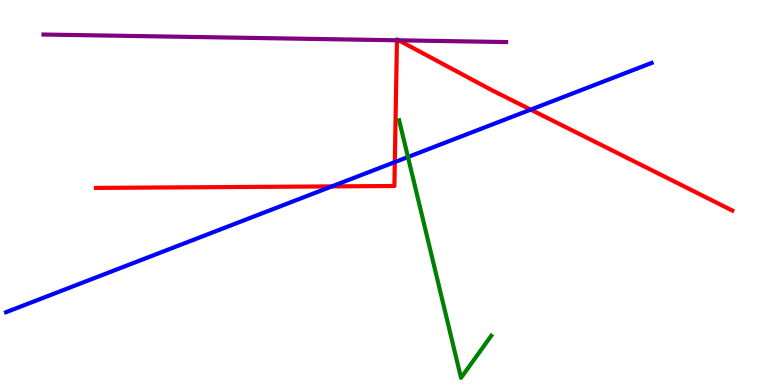[{'lines': ['blue', 'red'], 'intersections': [{'x': 4.28, 'y': 5.16}, {'x': 5.09, 'y': 5.79}, {'x': 6.85, 'y': 7.15}]}, {'lines': ['green', 'red'], 'intersections': []}, {'lines': ['purple', 'red'], 'intersections': [{'x': 5.12, 'y': 8.95}, {'x': 5.14, 'y': 8.95}]}, {'lines': ['blue', 'green'], 'intersections': [{'x': 5.26, 'y': 5.92}]}, {'lines': ['blue', 'purple'], 'intersections': []}, {'lines': ['green', 'purple'], 'intersections': []}]